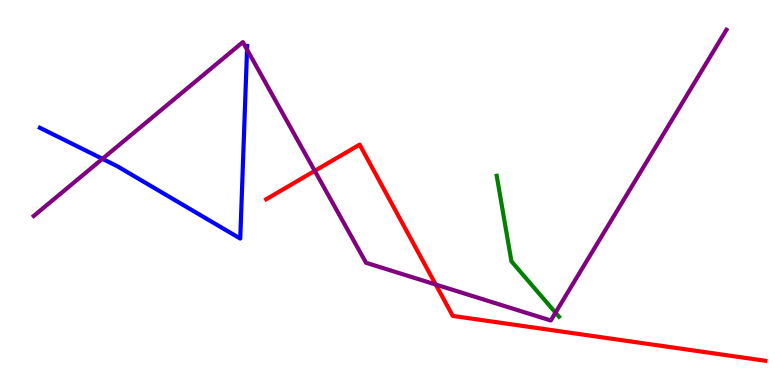[{'lines': ['blue', 'red'], 'intersections': []}, {'lines': ['green', 'red'], 'intersections': []}, {'lines': ['purple', 'red'], 'intersections': [{'x': 4.06, 'y': 5.56}, {'x': 5.62, 'y': 2.61}]}, {'lines': ['blue', 'green'], 'intersections': []}, {'lines': ['blue', 'purple'], 'intersections': [{'x': 1.32, 'y': 5.87}, {'x': 3.19, 'y': 8.71}]}, {'lines': ['green', 'purple'], 'intersections': [{'x': 7.17, 'y': 1.88}]}]